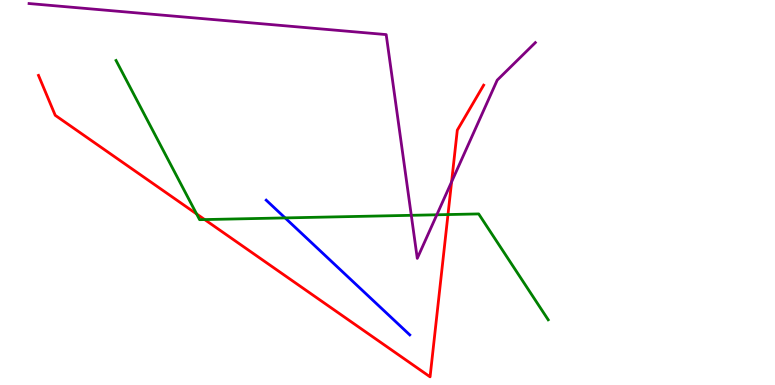[{'lines': ['blue', 'red'], 'intersections': []}, {'lines': ['green', 'red'], 'intersections': [{'x': 2.54, 'y': 4.44}, {'x': 2.64, 'y': 4.3}, {'x': 5.78, 'y': 4.43}]}, {'lines': ['purple', 'red'], 'intersections': [{'x': 5.83, 'y': 5.28}]}, {'lines': ['blue', 'green'], 'intersections': [{'x': 3.68, 'y': 4.34}]}, {'lines': ['blue', 'purple'], 'intersections': []}, {'lines': ['green', 'purple'], 'intersections': [{'x': 5.31, 'y': 4.41}, {'x': 5.64, 'y': 4.42}]}]